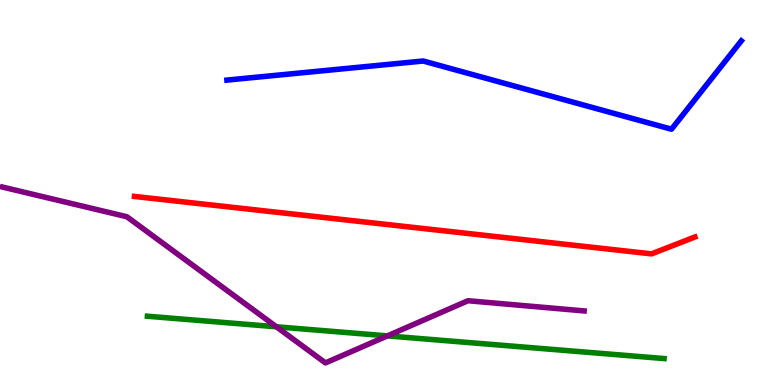[{'lines': ['blue', 'red'], 'intersections': []}, {'lines': ['green', 'red'], 'intersections': []}, {'lines': ['purple', 'red'], 'intersections': []}, {'lines': ['blue', 'green'], 'intersections': []}, {'lines': ['blue', 'purple'], 'intersections': []}, {'lines': ['green', 'purple'], 'intersections': [{'x': 3.57, 'y': 1.51}, {'x': 5.0, 'y': 1.28}]}]